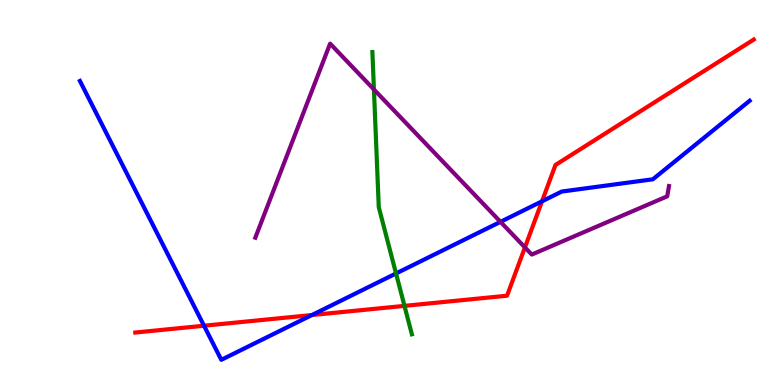[{'lines': ['blue', 'red'], 'intersections': [{'x': 2.63, 'y': 1.54}, {'x': 4.02, 'y': 1.82}, {'x': 6.99, 'y': 4.77}]}, {'lines': ['green', 'red'], 'intersections': [{'x': 5.22, 'y': 2.06}]}, {'lines': ['purple', 'red'], 'intersections': [{'x': 6.77, 'y': 3.57}]}, {'lines': ['blue', 'green'], 'intersections': [{'x': 5.11, 'y': 2.9}]}, {'lines': ['blue', 'purple'], 'intersections': [{'x': 6.46, 'y': 4.24}]}, {'lines': ['green', 'purple'], 'intersections': [{'x': 4.82, 'y': 7.68}]}]